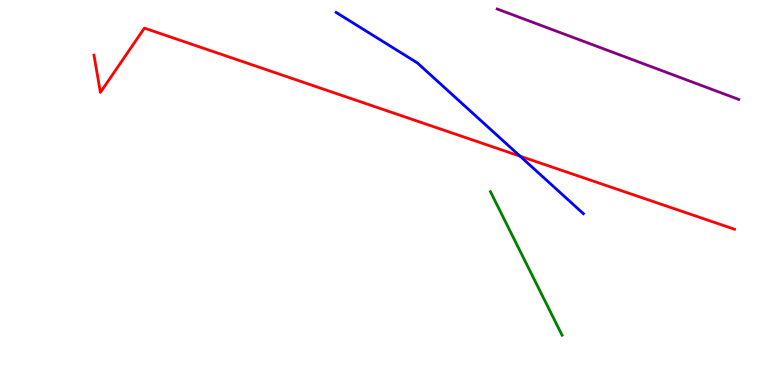[{'lines': ['blue', 'red'], 'intersections': [{'x': 6.71, 'y': 5.94}]}, {'lines': ['green', 'red'], 'intersections': []}, {'lines': ['purple', 'red'], 'intersections': []}, {'lines': ['blue', 'green'], 'intersections': []}, {'lines': ['blue', 'purple'], 'intersections': []}, {'lines': ['green', 'purple'], 'intersections': []}]